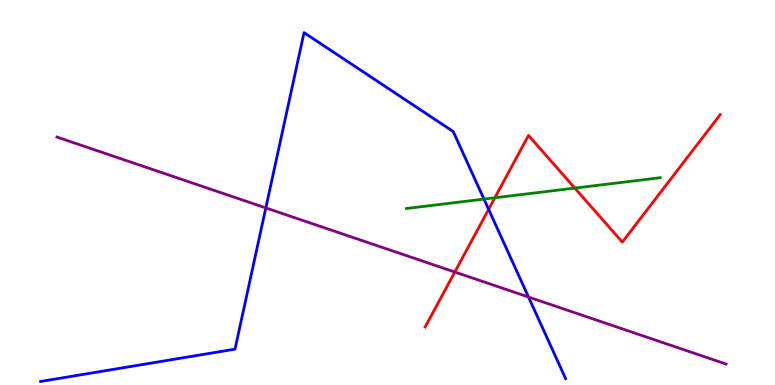[{'lines': ['blue', 'red'], 'intersections': [{'x': 6.3, 'y': 4.56}]}, {'lines': ['green', 'red'], 'intersections': [{'x': 6.39, 'y': 4.86}, {'x': 7.42, 'y': 5.11}]}, {'lines': ['purple', 'red'], 'intersections': [{'x': 5.87, 'y': 2.93}]}, {'lines': ['blue', 'green'], 'intersections': [{'x': 6.24, 'y': 4.83}]}, {'lines': ['blue', 'purple'], 'intersections': [{'x': 3.43, 'y': 4.6}, {'x': 6.82, 'y': 2.28}]}, {'lines': ['green', 'purple'], 'intersections': []}]